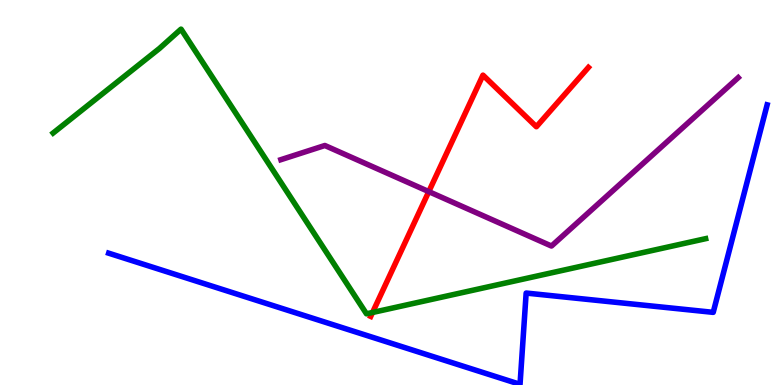[{'lines': ['blue', 'red'], 'intersections': []}, {'lines': ['green', 'red'], 'intersections': [{'x': 4.81, 'y': 1.88}]}, {'lines': ['purple', 'red'], 'intersections': [{'x': 5.53, 'y': 5.02}]}, {'lines': ['blue', 'green'], 'intersections': []}, {'lines': ['blue', 'purple'], 'intersections': []}, {'lines': ['green', 'purple'], 'intersections': []}]